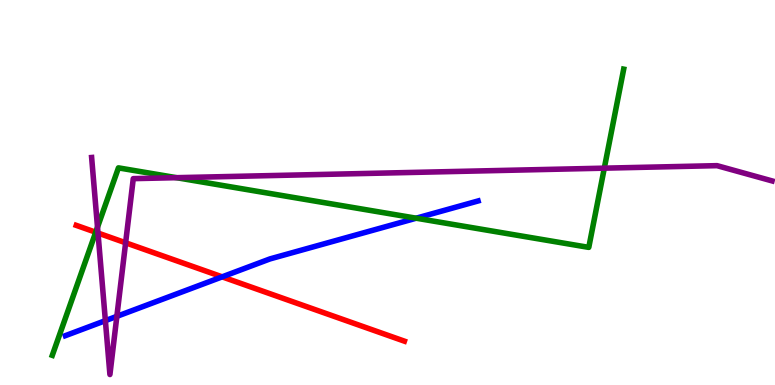[{'lines': ['blue', 'red'], 'intersections': [{'x': 2.87, 'y': 2.81}]}, {'lines': ['green', 'red'], 'intersections': [{'x': 1.24, 'y': 3.97}]}, {'lines': ['purple', 'red'], 'intersections': [{'x': 1.26, 'y': 3.95}, {'x': 1.62, 'y': 3.69}]}, {'lines': ['blue', 'green'], 'intersections': [{'x': 5.37, 'y': 4.33}]}, {'lines': ['blue', 'purple'], 'intersections': [{'x': 1.36, 'y': 1.67}, {'x': 1.51, 'y': 1.78}]}, {'lines': ['green', 'purple'], 'intersections': [{'x': 1.26, 'y': 4.1}, {'x': 2.28, 'y': 5.38}, {'x': 7.8, 'y': 5.63}]}]